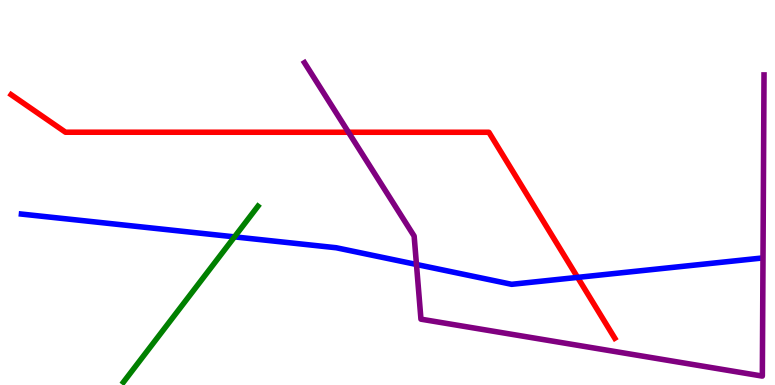[{'lines': ['blue', 'red'], 'intersections': [{'x': 7.45, 'y': 2.8}]}, {'lines': ['green', 'red'], 'intersections': []}, {'lines': ['purple', 'red'], 'intersections': [{'x': 4.5, 'y': 6.56}]}, {'lines': ['blue', 'green'], 'intersections': [{'x': 3.03, 'y': 3.85}]}, {'lines': ['blue', 'purple'], 'intersections': [{'x': 5.37, 'y': 3.13}]}, {'lines': ['green', 'purple'], 'intersections': []}]